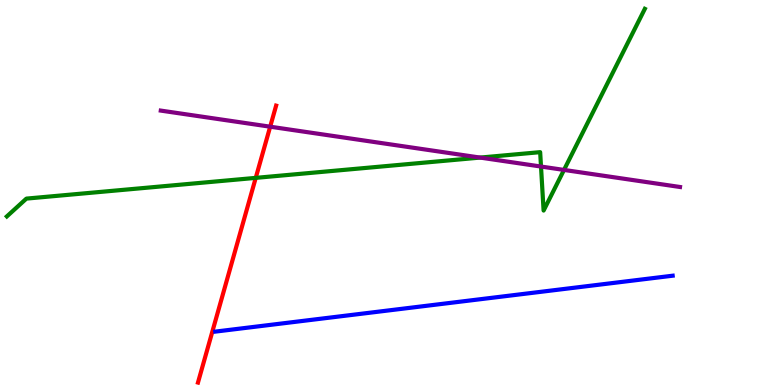[{'lines': ['blue', 'red'], 'intersections': []}, {'lines': ['green', 'red'], 'intersections': [{'x': 3.3, 'y': 5.38}]}, {'lines': ['purple', 'red'], 'intersections': [{'x': 3.49, 'y': 6.71}]}, {'lines': ['blue', 'green'], 'intersections': []}, {'lines': ['blue', 'purple'], 'intersections': []}, {'lines': ['green', 'purple'], 'intersections': [{'x': 6.2, 'y': 5.91}, {'x': 6.98, 'y': 5.67}, {'x': 7.28, 'y': 5.59}]}]